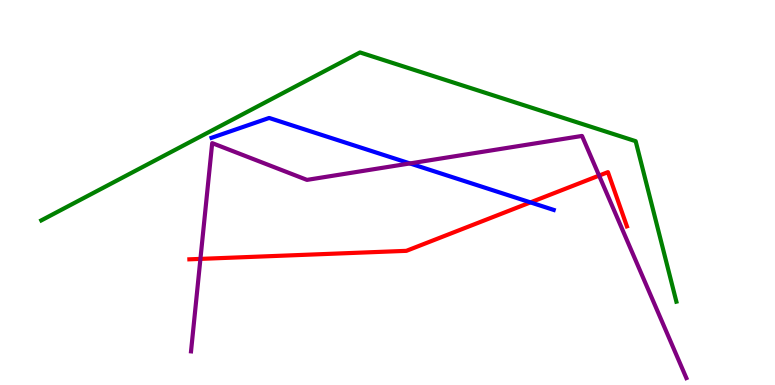[{'lines': ['blue', 'red'], 'intersections': [{'x': 6.84, 'y': 4.74}]}, {'lines': ['green', 'red'], 'intersections': []}, {'lines': ['purple', 'red'], 'intersections': [{'x': 2.59, 'y': 3.28}, {'x': 7.73, 'y': 5.44}]}, {'lines': ['blue', 'green'], 'intersections': []}, {'lines': ['blue', 'purple'], 'intersections': [{'x': 5.29, 'y': 5.75}]}, {'lines': ['green', 'purple'], 'intersections': []}]